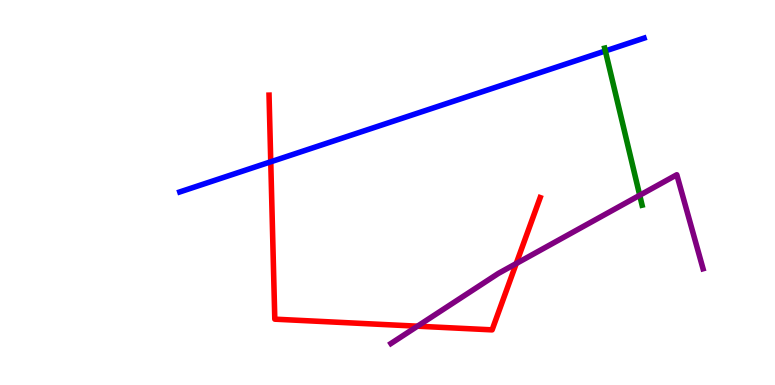[{'lines': ['blue', 'red'], 'intersections': [{'x': 3.49, 'y': 5.8}]}, {'lines': ['green', 'red'], 'intersections': []}, {'lines': ['purple', 'red'], 'intersections': [{'x': 5.39, 'y': 1.53}, {'x': 6.66, 'y': 3.15}]}, {'lines': ['blue', 'green'], 'intersections': [{'x': 7.81, 'y': 8.68}]}, {'lines': ['blue', 'purple'], 'intersections': []}, {'lines': ['green', 'purple'], 'intersections': [{'x': 8.25, 'y': 4.93}]}]